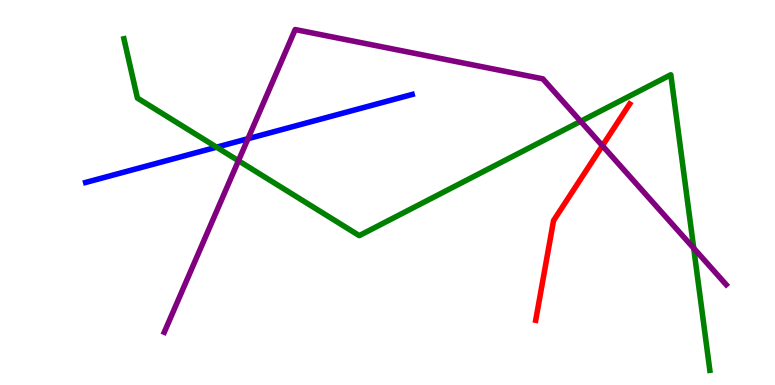[{'lines': ['blue', 'red'], 'intersections': []}, {'lines': ['green', 'red'], 'intersections': []}, {'lines': ['purple', 'red'], 'intersections': [{'x': 7.77, 'y': 6.21}]}, {'lines': ['blue', 'green'], 'intersections': [{'x': 2.79, 'y': 6.18}]}, {'lines': ['blue', 'purple'], 'intersections': [{'x': 3.2, 'y': 6.4}]}, {'lines': ['green', 'purple'], 'intersections': [{'x': 3.08, 'y': 5.83}, {'x': 7.49, 'y': 6.85}, {'x': 8.95, 'y': 3.55}]}]